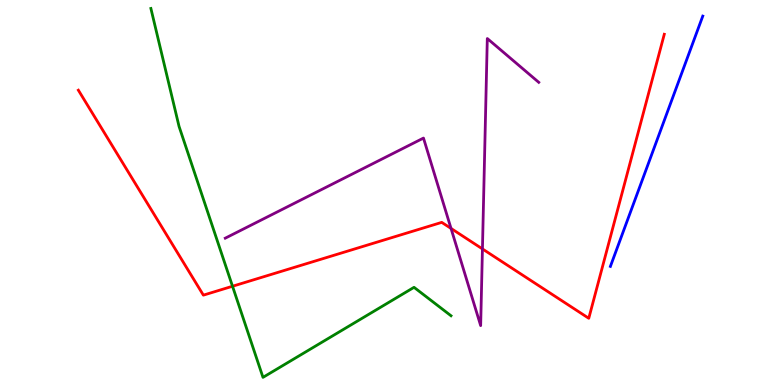[{'lines': ['blue', 'red'], 'intersections': []}, {'lines': ['green', 'red'], 'intersections': [{'x': 3.0, 'y': 2.56}]}, {'lines': ['purple', 'red'], 'intersections': [{'x': 5.82, 'y': 4.07}, {'x': 6.23, 'y': 3.53}]}, {'lines': ['blue', 'green'], 'intersections': []}, {'lines': ['blue', 'purple'], 'intersections': []}, {'lines': ['green', 'purple'], 'intersections': []}]